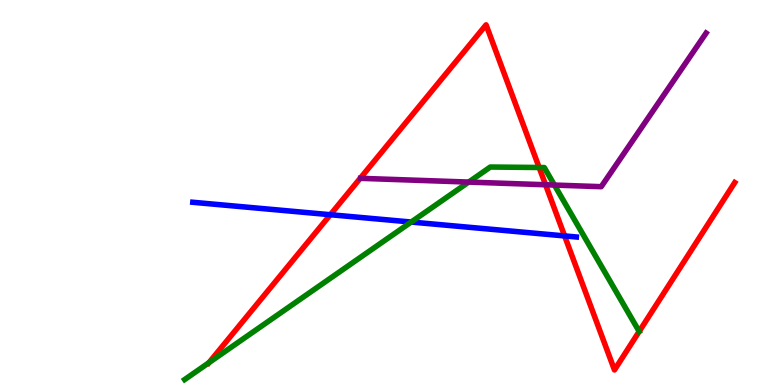[{'lines': ['blue', 'red'], 'intersections': [{'x': 4.26, 'y': 4.42}, {'x': 7.29, 'y': 3.87}]}, {'lines': ['green', 'red'], 'intersections': [{'x': 2.7, 'y': 0.581}, {'x': 6.96, 'y': 5.65}]}, {'lines': ['purple', 'red'], 'intersections': [{'x': 7.04, 'y': 5.2}]}, {'lines': ['blue', 'green'], 'intersections': [{'x': 5.31, 'y': 4.23}]}, {'lines': ['blue', 'purple'], 'intersections': []}, {'lines': ['green', 'purple'], 'intersections': [{'x': 6.05, 'y': 5.27}, {'x': 7.15, 'y': 5.19}]}]